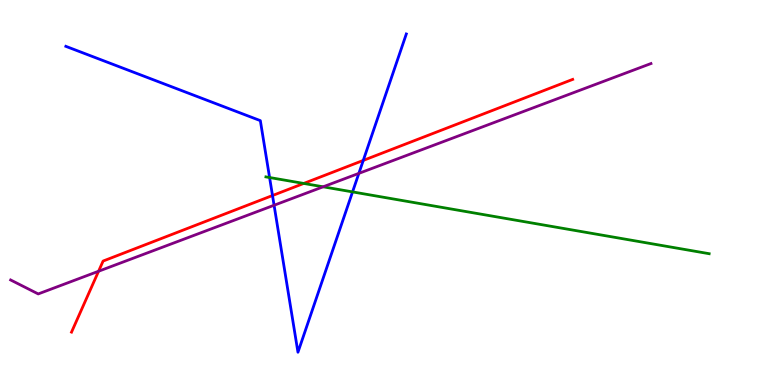[{'lines': ['blue', 'red'], 'intersections': [{'x': 3.52, 'y': 4.92}, {'x': 4.69, 'y': 5.83}]}, {'lines': ['green', 'red'], 'intersections': [{'x': 3.92, 'y': 5.24}]}, {'lines': ['purple', 'red'], 'intersections': [{'x': 1.27, 'y': 2.95}]}, {'lines': ['blue', 'green'], 'intersections': [{'x': 3.48, 'y': 5.39}, {'x': 4.55, 'y': 5.02}]}, {'lines': ['blue', 'purple'], 'intersections': [{'x': 3.54, 'y': 4.67}, {'x': 4.63, 'y': 5.5}]}, {'lines': ['green', 'purple'], 'intersections': [{'x': 4.17, 'y': 5.15}]}]